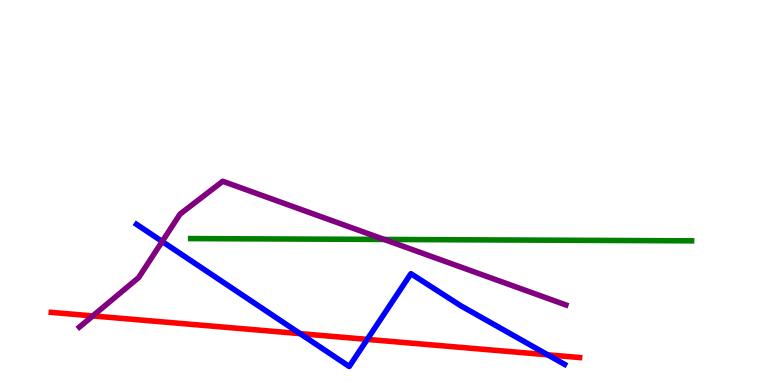[{'lines': ['blue', 'red'], 'intersections': [{'x': 3.87, 'y': 1.33}, {'x': 4.74, 'y': 1.18}, {'x': 7.07, 'y': 0.784}]}, {'lines': ['green', 'red'], 'intersections': []}, {'lines': ['purple', 'red'], 'intersections': [{'x': 1.2, 'y': 1.79}]}, {'lines': ['blue', 'green'], 'intersections': []}, {'lines': ['blue', 'purple'], 'intersections': [{'x': 2.09, 'y': 3.73}]}, {'lines': ['green', 'purple'], 'intersections': [{'x': 4.96, 'y': 3.78}]}]